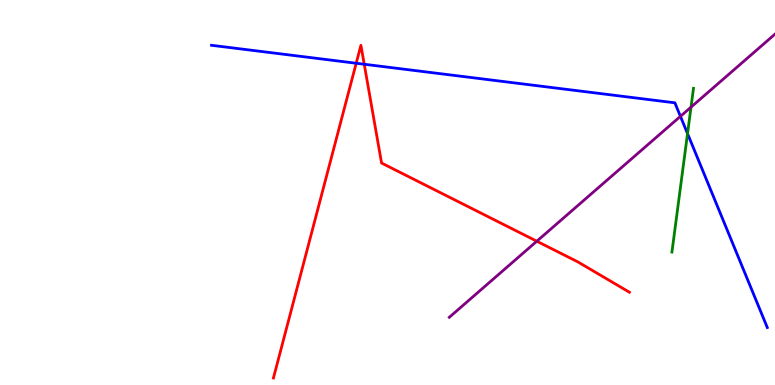[{'lines': ['blue', 'red'], 'intersections': [{'x': 4.6, 'y': 8.36}, {'x': 4.7, 'y': 8.33}]}, {'lines': ['green', 'red'], 'intersections': []}, {'lines': ['purple', 'red'], 'intersections': [{'x': 6.93, 'y': 3.73}]}, {'lines': ['blue', 'green'], 'intersections': [{'x': 8.87, 'y': 6.53}]}, {'lines': ['blue', 'purple'], 'intersections': [{'x': 8.78, 'y': 6.98}]}, {'lines': ['green', 'purple'], 'intersections': [{'x': 8.92, 'y': 7.22}]}]